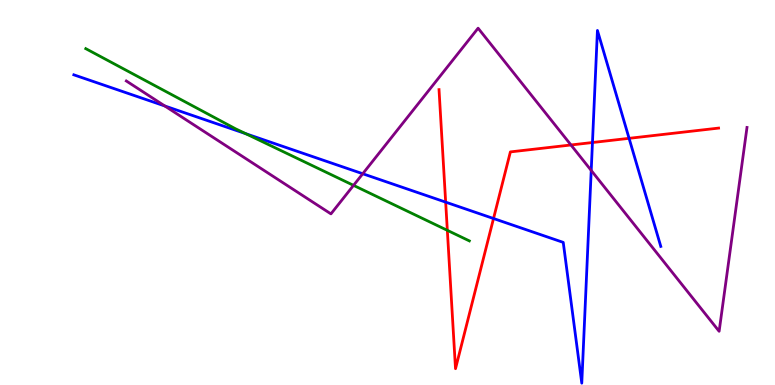[{'lines': ['blue', 'red'], 'intersections': [{'x': 5.75, 'y': 4.75}, {'x': 6.37, 'y': 4.32}, {'x': 7.64, 'y': 6.3}, {'x': 8.12, 'y': 6.41}]}, {'lines': ['green', 'red'], 'intersections': [{'x': 5.77, 'y': 4.02}]}, {'lines': ['purple', 'red'], 'intersections': [{'x': 7.37, 'y': 6.23}]}, {'lines': ['blue', 'green'], 'intersections': [{'x': 3.17, 'y': 6.53}]}, {'lines': ['blue', 'purple'], 'intersections': [{'x': 2.13, 'y': 7.25}, {'x': 4.68, 'y': 5.49}, {'x': 7.63, 'y': 5.57}]}, {'lines': ['green', 'purple'], 'intersections': [{'x': 4.56, 'y': 5.19}]}]